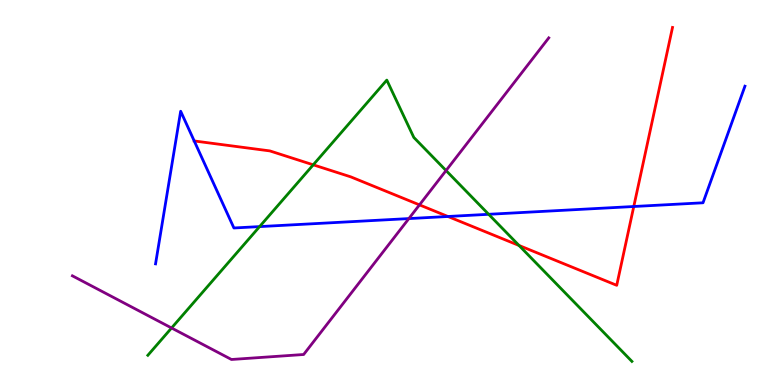[{'lines': ['blue', 'red'], 'intersections': [{'x': 2.51, 'y': 6.34}, {'x': 5.78, 'y': 4.38}, {'x': 8.18, 'y': 4.64}]}, {'lines': ['green', 'red'], 'intersections': [{'x': 4.04, 'y': 5.72}, {'x': 6.7, 'y': 3.62}]}, {'lines': ['purple', 'red'], 'intersections': [{'x': 5.41, 'y': 4.68}]}, {'lines': ['blue', 'green'], 'intersections': [{'x': 3.35, 'y': 4.11}, {'x': 6.31, 'y': 4.43}]}, {'lines': ['blue', 'purple'], 'intersections': [{'x': 5.28, 'y': 4.32}]}, {'lines': ['green', 'purple'], 'intersections': [{'x': 2.21, 'y': 1.48}, {'x': 5.76, 'y': 5.57}]}]